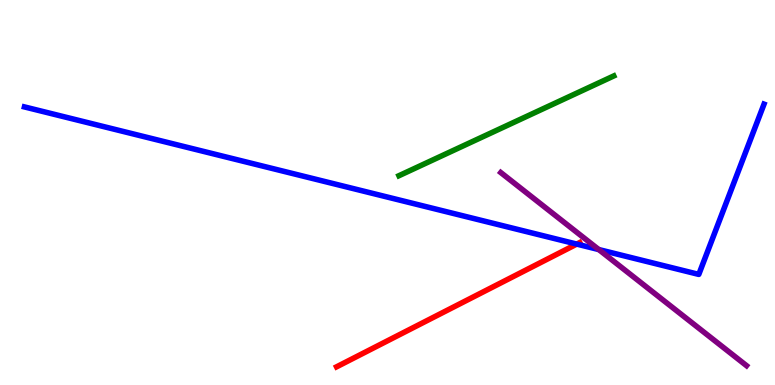[{'lines': ['blue', 'red'], 'intersections': [{'x': 7.44, 'y': 3.66}]}, {'lines': ['green', 'red'], 'intersections': []}, {'lines': ['purple', 'red'], 'intersections': []}, {'lines': ['blue', 'green'], 'intersections': []}, {'lines': ['blue', 'purple'], 'intersections': [{'x': 7.73, 'y': 3.52}]}, {'lines': ['green', 'purple'], 'intersections': []}]